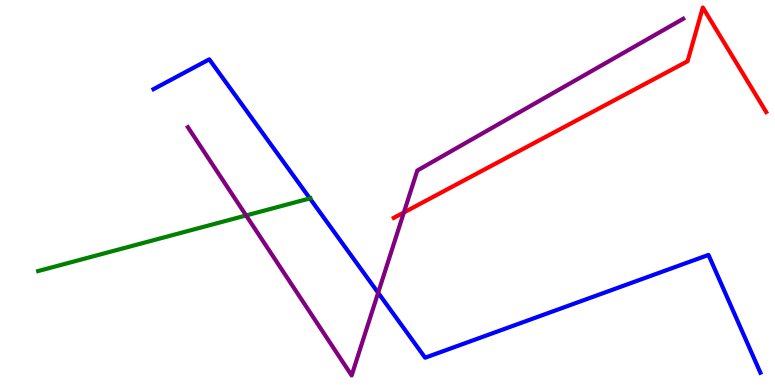[{'lines': ['blue', 'red'], 'intersections': []}, {'lines': ['green', 'red'], 'intersections': []}, {'lines': ['purple', 'red'], 'intersections': [{'x': 5.21, 'y': 4.48}]}, {'lines': ['blue', 'green'], 'intersections': [{'x': 4.0, 'y': 4.85}]}, {'lines': ['blue', 'purple'], 'intersections': [{'x': 4.88, 'y': 2.4}]}, {'lines': ['green', 'purple'], 'intersections': [{'x': 3.18, 'y': 4.4}]}]